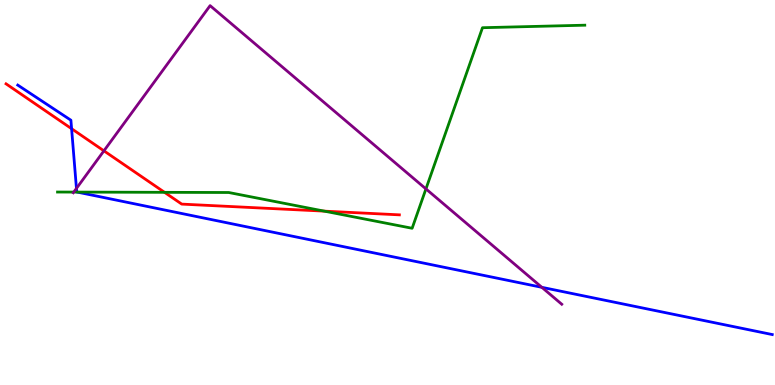[{'lines': ['blue', 'red'], 'intersections': [{'x': 0.924, 'y': 6.66}]}, {'lines': ['green', 'red'], 'intersections': [{'x': 2.12, 'y': 5.0}, {'x': 4.18, 'y': 4.52}]}, {'lines': ['purple', 'red'], 'intersections': [{'x': 1.34, 'y': 6.08}]}, {'lines': ['blue', 'green'], 'intersections': [{'x': 0.997, 'y': 5.01}]}, {'lines': ['blue', 'purple'], 'intersections': [{'x': 0.986, 'y': 5.11}, {'x': 6.99, 'y': 2.54}]}, {'lines': ['green', 'purple'], 'intersections': [{'x': 0.952, 'y': 5.01}, {'x': 5.5, 'y': 5.09}]}]